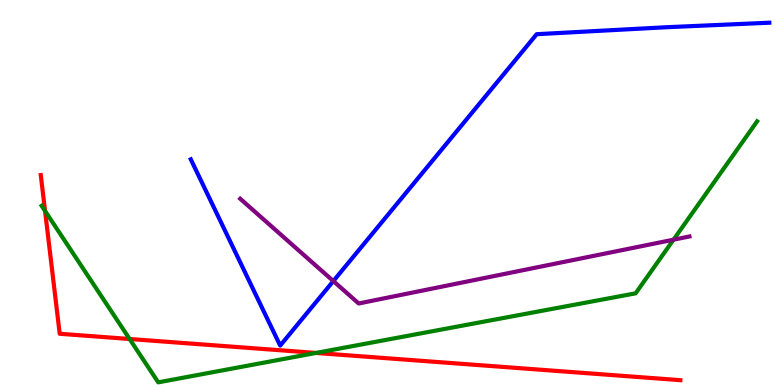[{'lines': ['blue', 'red'], 'intersections': []}, {'lines': ['green', 'red'], 'intersections': [{'x': 0.581, 'y': 4.52}, {'x': 1.67, 'y': 1.19}, {'x': 4.08, 'y': 0.833}]}, {'lines': ['purple', 'red'], 'intersections': []}, {'lines': ['blue', 'green'], 'intersections': []}, {'lines': ['blue', 'purple'], 'intersections': [{'x': 4.3, 'y': 2.7}]}, {'lines': ['green', 'purple'], 'intersections': [{'x': 8.69, 'y': 3.77}]}]